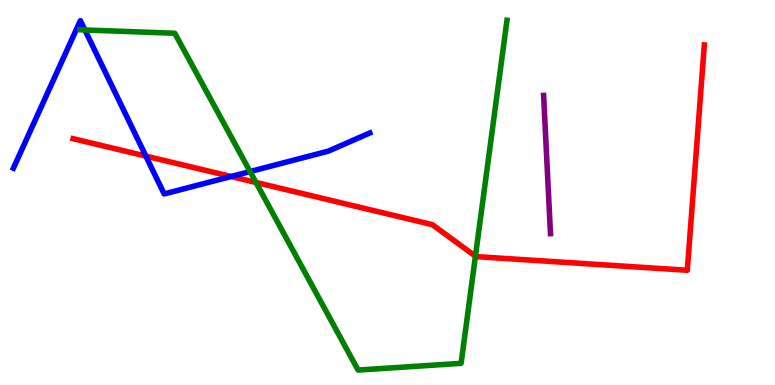[{'lines': ['blue', 'red'], 'intersections': [{'x': 1.88, 'y': 5.95}, {'x': 2.98, 'y': 5.42}]}, {'lines': ['green', 'red'], 'intersections': [{'x': 3.3, 'y': 5.26}, {'x': 6.13, 'y': 3.35}]}, {'lines': ['purple', 'red'], 'intersections': []}, {'lines': ['blue', 'green'], 'intersections': [{'x': 1.1, 'y': 9.22}, {'x': 3.23, 'y': 5.54}]}, {'lines': ['blue', 'purple'], 'intersections': []}, {'lines': ['green', 'purple'], 'intersections': []}]